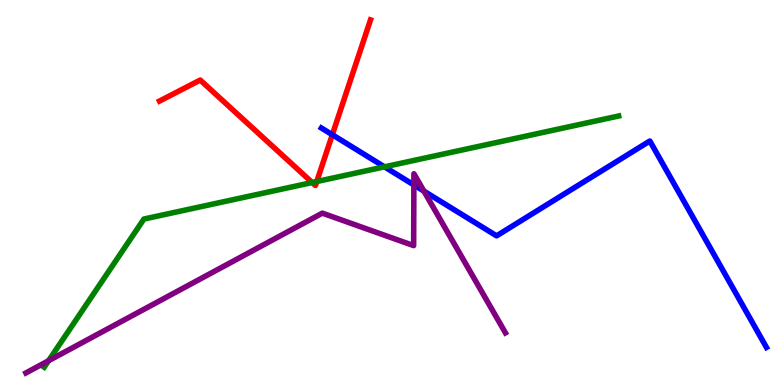[{'lines': ['blue', 'red'], 'intersections': [{'x': 4.29, 'y': 6.5}]}, {'lines': ['green', 'red'], 'intersections': [{'x': 4.03, 'y': 5.26}, {'x': 4.09, 'y': 5.28}]}, {'lines': ['purple', 'red'], 'intersections': []}, {'lines': ['blue', 'green'], 'intersections': [{'x': 4.96, 'y': 5.67}]}, {'lines': ['blue', 'purple'], 'intersections': [{'x': 5.34, 'y': 5.2}, {'x': 5.47, 'y': 5.04}]}, {'lines': ['green', 'purple'], 'intersections': [{'x': 0.626, 'y': 0.63}]}]